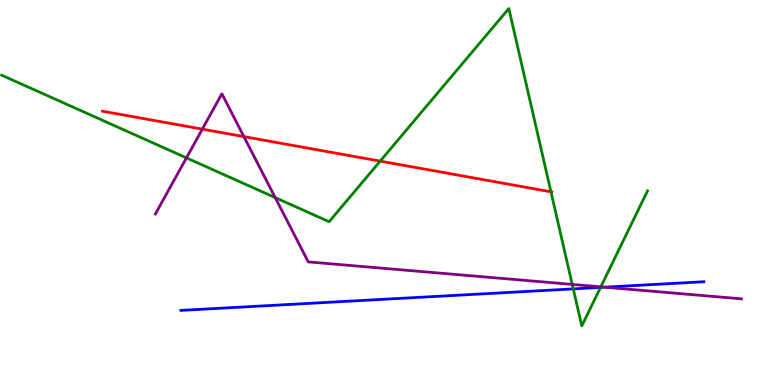[{'lines': ['blue', 'red'], 'intersections': []}, {'lines': ['green', 'red'], 'intersections': [{'x': 4.91, 'y': 5.82}, {'x': 7.11, 'y': 5.02}]}, {'lines': ['purple', 'red'], 'intersections': [{'x': 2.61, 'y': 6.65}, {'x': 3.15, 'y': 6.45}]}, {'lines': ['blue', 'green'], 'intersections': [{'x': 7.4, 'y': 2.5}, {'x': 7.75, 'y': 2.54}]}, {'lines': ['blue', 'purple'], 'intersections': [{'x': 7.8, 'y': 2.54}]}, {'lines': ['green', 'purple'], 'intersections': [{'x': 2.41, 'y': 5.9}, {'x': 3.55, 'y': 4.87}, {'x': 7.38, 'y': 2.61}, {'x': 7.75, 'y': 2.55}]}]